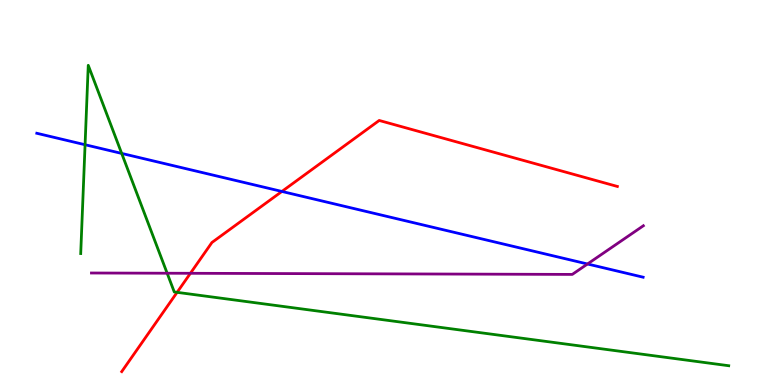[{'lines': ['blue', 'red'], 'intersections': [{'x': 3.64, 'y': 5.03}]}, {'lines': ['green', 'red'], 'intersections': [{'x': 2.29, 'y': 2.41}]}, {'lines': ['purple', 'red'], 'intersections': [{'x': 2.46, 'y': 2.9}]}, {'lines': ['blue', 'green'], 'intersections': [{'x': 1.1, 'y': 6.24}, {'x': 1.57, 'y': 6.02}]}, {'lines': ['blue', 'purple'], 'intersections': [{'x': 7.58, 'y': 3.14}]}, {'lines': ['green', 'purple'], 'intersections': [{'x': 2.16, 'y': 2.9}]}]